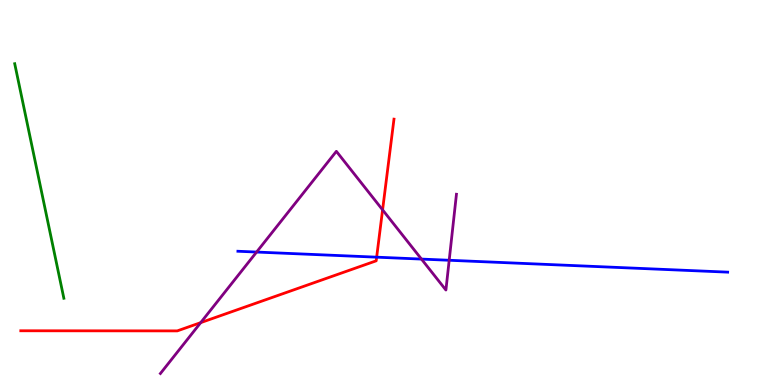[{'lines': ['blue', 'red'], 'intersections': [{'x': 4.86, 'y': 3.32}]}, {'lines': ['green', 'red'], 'intersections': []}, {'lines': ['purple', 'red'], 'intersections': [{'x': 2.59, 'y': 1.62}, {'x': 4.94, 'y': 4.55}]}, {'lines': ['blue', 'green'], 'intersections': []}, {'lines': ['blue', 'purple'], 'intersections': [{'x': 3.31, 'y': 3.45}, {'x': 5.44, 'y': 3.27}, {'x': 5.8, 'y': 3.24}]}, {'lines': ['green', 'purple'], 'intersections': []}]